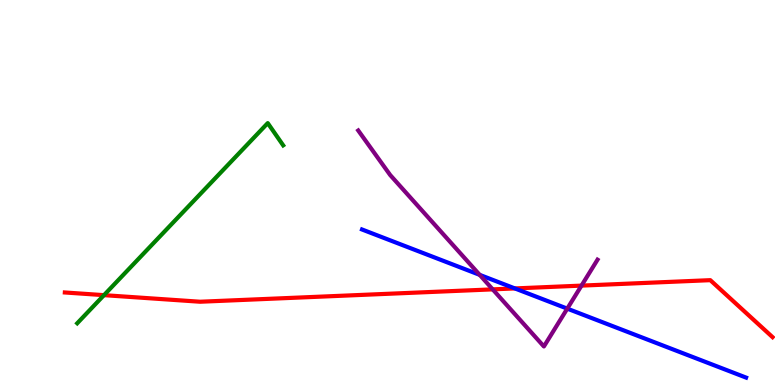[{'lines': ['blue', 'red'], 'intersections': [{'x': 6.64, 'y': 2.51}]}, {'lines': ['green', 'red'], 'intersections': [{'x': 1.34, 'y': 2.33}]}, {'lines': ['purple', 'red'], 'intersections': [{'x': 6.36, 'y': 2.48}, {'x': 7.5, 'y': 2.58}]}, {'lines': ['blue', 'green'], 'intersections': []}, {'lines': ['blue', 'purple'], 'intersections': [{'x': 6.19, 'y': 2.86}, {'x': 7.32, 'y': 1.98}]}, {'lines': ['green', 'purple'], 'intersections': []}]